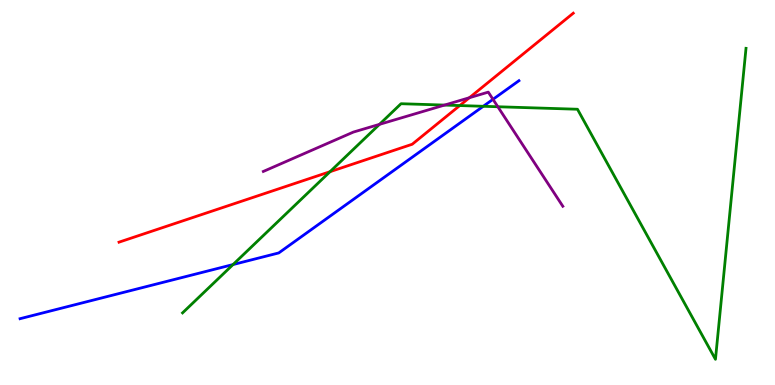[{'lines': ['blue', 'red'], 'intersections': []}, {'lines': ['green', 'red'], 'intersections': [{'x': 4.26, 'y': 5.54}, {'x': 5.93, 'y': 7.26}]}, {'lines': ['purple', 'red'], 'intersections': [{'x': 6.06, 'y': 7.46}]}, {'lines': ['blue', 'green'], 'intersections': [{'x': 3.01, 'y': 3.13}, {'x': 6.24, 'y': 7.24}]}, {'lines': ['blue', 'purple'], 'intersections': [{'x': 6.36, 'y': 7.42}]}, {'lines': ['green', 'purple'], 'intersections': [{'x': 4.9, 'y': 6.77}, {'x': 5.74, 'y': 7.27}, {'x': 6.42, 'y': 7.23}]}]